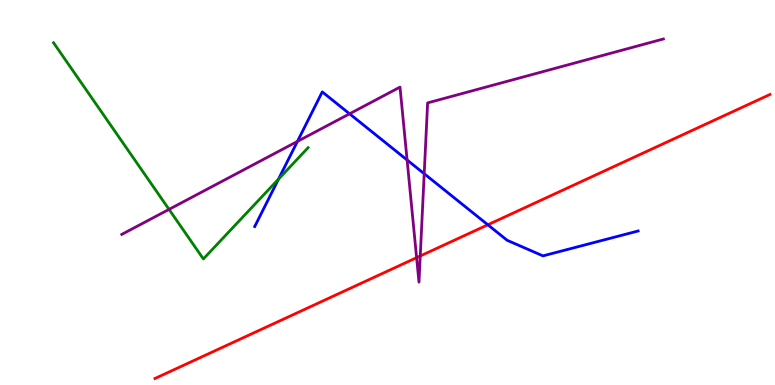[{'lines': ['blue', 'red'], 'intersections': [{'x': 6.29, 'y': 4.16}]}, {'lines': ['green', 'red'], 'intersections': []}, {'lines': ['purple', 'red'], 'intersections': [{'x': 5.38, 'y': 3.31}, {'x': 5.42, 'y': 3.35}]}, {'lines': ['blue', 'green'], 'intersections': [{'x': 3.59, 'y': 5.35}]}, {'lines': ['blue', 'purple'], 'intersections': [{'x': 3.84, 'y': 6.33}, {'x': 4.51, 'y': 7.04}, {'x': 5.25, 'y': 5.84}, {'x': 5.47, 'y': 5.49}]}, {'lines': ['green', 'purple'], 'intersections': [{'x': 2.18, 'y': 4.56}]}]